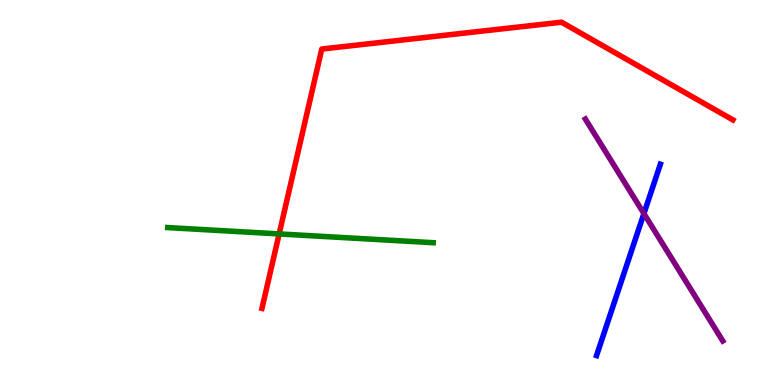[{'lines': ['blue', 'red'], 'intersections': []}, {'lines': ['green', 'red'], 'intersections': [{'x': 3.6, 'y': 3.92}]}, {'lines': ['purple', 'red'], 'intersections': []}, {'lines': ['blue', 'green'], 'intersections': []}, {'lines': ['blue', 'purple'], 'intersections': [{'x': 8.31, 'y': 4.45}]}, {'lines': ['green', 'purple'], 'intersections': []}]